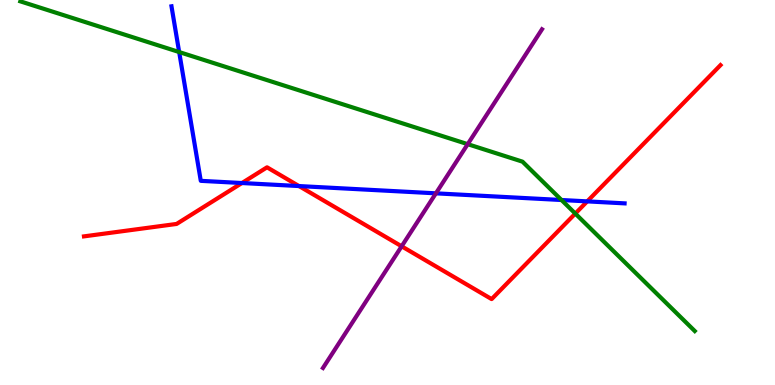[{'lines': ['blue', 'red'], 'intersections': [{'x': 3.12, 'y': 5.25}, {'x': 3.86, 'y': 5.17}, {'x': 7.58, 'y': 4.77}]}, {'lines': ['green', 'red'], 'intersections': [{'x': 7.42, 'y': 4.45}]}, {'lines': ['purple', 'red'], 'intersections': [{'x': 5.18, 'y': 3.6}]}, {'lines': ['blue', 'green'], 'intersections': [{'x': 2.31, 'y': 8.65}, {'x': 7.25, 'y': 4.8}]}, {'lines': ['blue', 'purple'], 'intersections': [{'x': 5.62, 'y': 4.98}]}, {'lines': ['green', 'purple'], 'intersections': [{'x': 6.03, 'y': 6.26}]}]